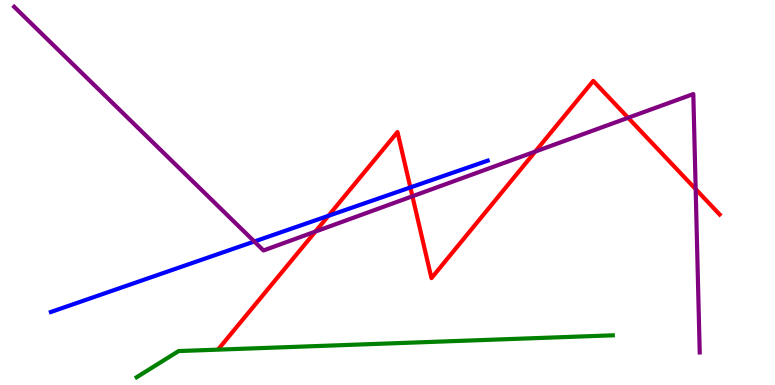[{'lines': ['blue', 'red'], 'intersections': [{'x': 4.24, 'y': 4.39}, {'x': 5.29, 'y': 5.13}]}, {'lines': ['green', 'red'], 'intersections': []}, {'lines': ['purple', 'red'], 'intersections': [{'x': 4.07, 'y': 3.99}, {'x': 5.32, 'y': 4.9}, {'x': 6.91, 'y': 6.06}, {'x': 8.1, 'y': 6.94}, {'x': 8.98, 'y': 5.09}]}, {'lines': ['blue', 'green'], 'intersections': []}, {'lines': ['blue', 'purple'], 'intersections': [{'x': 3.28, 'y': 3.73}]}, {'lines': ['green', 'purple'], 'intersections': []}]